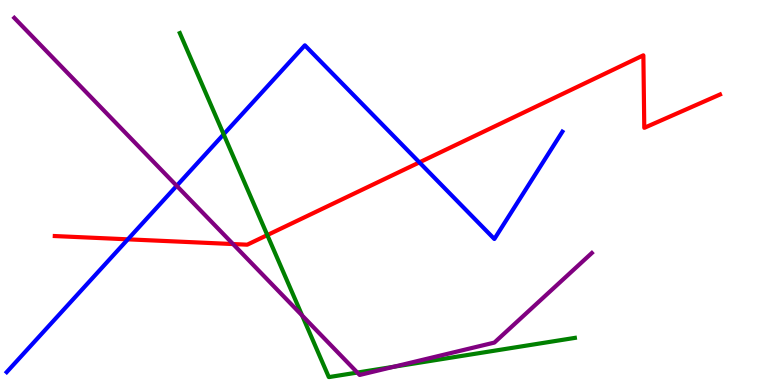[{'lines': ['blue', 'red'], 'intersections': [{'x': 1.65, 'y': 3.78}, {'x': 5.41, 'y': 5.78}]}, {'lines': ['green', 'red'], 'intersections': [{'x': 3.45, 'y': 3.89}]}, {'lines': ['purple', 'red'], 'intersections': [{'x': 3.01, 'y': 3.66}]}, {'lines': ['blue', 'green'], 'intersections': [{'x': 2.89, 'y': 6.51}]}, {'lines': ['blue', 'purple'], 'intersections': [{'x': 2.28, 'y': 5.17}]}, {'lines': ['green', 'purple'], 'intersections': [{'x': 3.9, 'y': 1.81}, {'x': 4.61, 'y': 0.323}, {'x': 5.08, 'y': 0.474}]}]